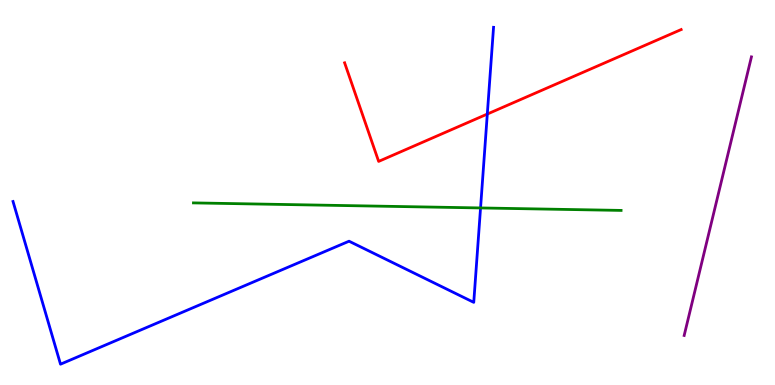[{'lines': ['blue', 'red'], 'intersections': [{'x': 6.29, 'y': 7.04}]}, {'lines': ['green', 'red'], 'intersections': []}, {'lines': ['purple', 'red'], 'intersections': []}, {'lines': ['blue', 'green'], 'intersections': [{'x': 6.2, 'y': 4.6}]}, {'lines': ['blue', 'purple'], 'intersections': []}, {'lines': ['green', 'purple'], 'intersections': []}]